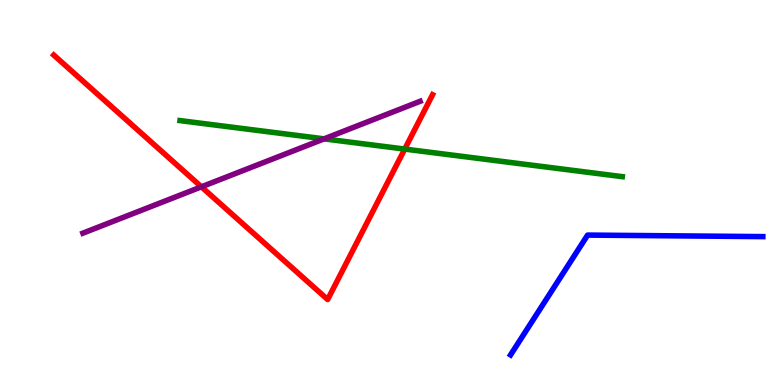[{'lines': ['blue', 'red'], 'intersections': []}, {'lines': ['green', 'red'], 'intersections': [{'x': 5.22, 'y': 6.13}]}, {'lines': ['purple', 'red'], 'intersections': [{'x': 2.6, 'y': 5.15}]}, {'lines': ['blue', 'green'], 'intersections': []}, {'lines': ['blue', 'purple'], 'intersections': []}, {'lines': ['green', 'purple'], 'intersections': [{'x': 4.18, 'y': 6.39}]}]